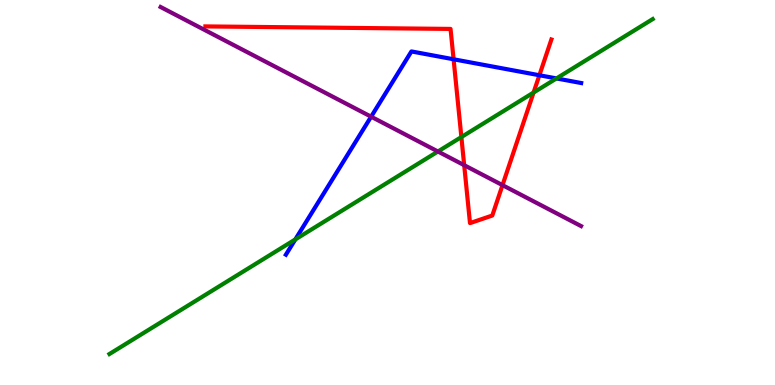[{'lines': ['blue', 'red'], 'intersections': [{'x': 5.85, 'y': 8.46}, {'x': 6.96, 'y': 8.05}]}, {'lines': ['green', 'red'], 'intersections': [{'x': 5.95, 'y': 6.44}, {'x': 6.88, 'y': 7.6}]}, {'lines': ['purple', 'red'], 'intersections': [{'x': 5.99, 'y': 5.71}, {'x': 6.48, 'y': 5.19}]}, {'lines': ['blue', 'green'], 'intersections': [{'x': 3.81, 'y': 3.78}, {'x': 7.18, 'y': 7.96}]}, {'lines': ['blue', 'purple'], 'intersections': [{'x': 4.79, 'y': 6.97}]}, {'lines': ['green', 'purple'], 'intersections': [{'x': 5.65, 'y': 6.06}]}]